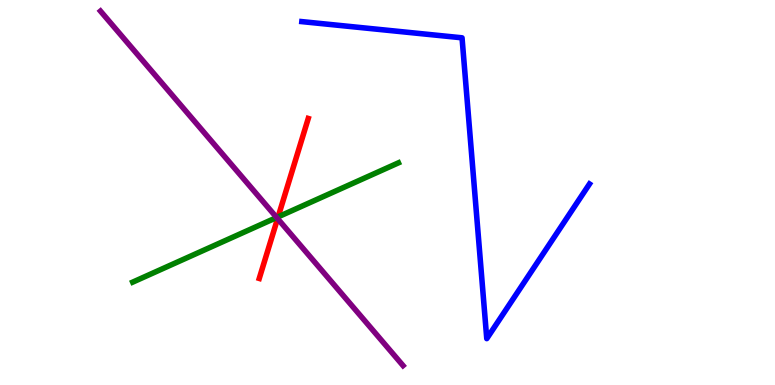[{'lines': ['blue', 'red'], 'intersections': []}, {'lines': ['green', 'red'], 'intersections': [{'x': 3.59, 'y': 4.37}]}, {'lines': ['purple', 'red'], 'intersections': [{'x': 3.58, 'y': 4.32}]}, {'lines': ['blue', 'green'], 'intersections': []}, {'lines': ['blue', 'purple'], 'intersections': []}, {'lines': ['green', 'purple'], 'intersections': [{'x': 3.57, 'y': 4.35}]}]